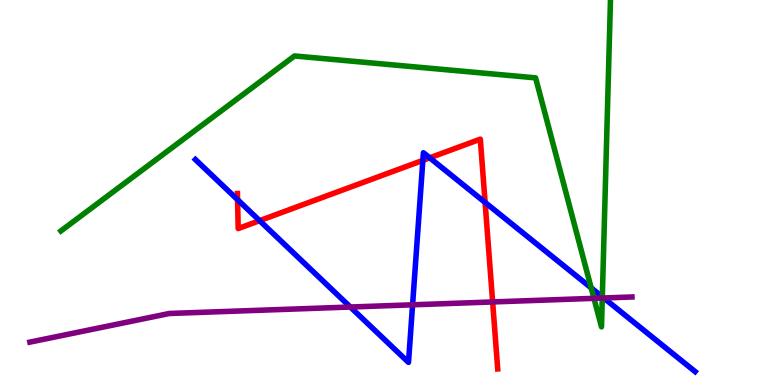[{'lines': ['blue', 'red'], 'intersections': [{'x': 3.07, 'y': 4.81}, {'x': 3.35, 'y': 4.27}, {'x': 5.46, 'y': 5.83}, {'x': 5.54, 'y': 5.9}, {'x': 6.26, 'y': 4.74}]}, {'lines': ['green', 'red'], 'intersections': []}, {'lines': ['purple', 'red'], 'intersections': [{'x': 6.36, 'y': 2.16}]}, {'lines': ['blue', 'green'], 'intersections': [{'x': 7.63, 'y': 2.52}, {'x': 7.77, 'y': 2.29}]}, {'lines': ['blue', 'purple'], 'intersections': [{'x': 4.52, 'y': 2.03}, {'x': 5.32, 'y': 2.08}, {'x': 7.79, 'y': 2.26}]}, {'lines': ['green', 'purple'], 'intersections': [{'x': 7.66, 'y': 2.25}, {'x': 7.77, 'y': 2.26}]}]